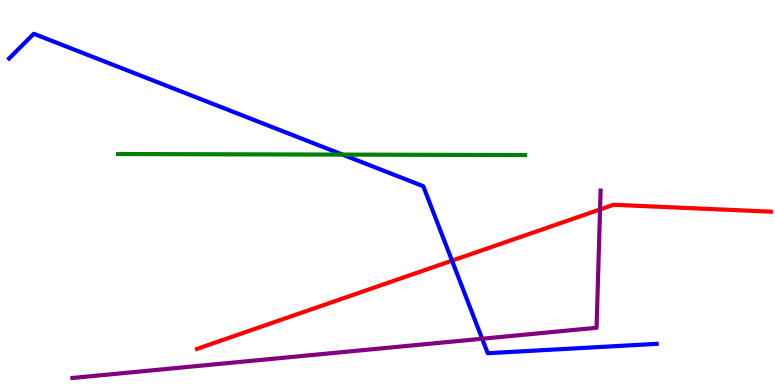[{'lines': ['blue', 'red'], 'intersections': [{'x': 5.83, 'y': 3.23}]}, {'lines': ['green', 'red'], 'intersections': []}, {'lines': ['purple', 'red'], 'intersections': [{'x': 7.74, 'y': 4.56}]}, {'lines': ['blue', 'green'], 'intersections': [{'x': 4.42, 'y': 5.98}]}, {'lines': ['blue', 'purple'], 'intersections': [{'x': 6.22, 'y': 1.2}]}, {'lines': ['green', 'purple'], 'intersections': []}]